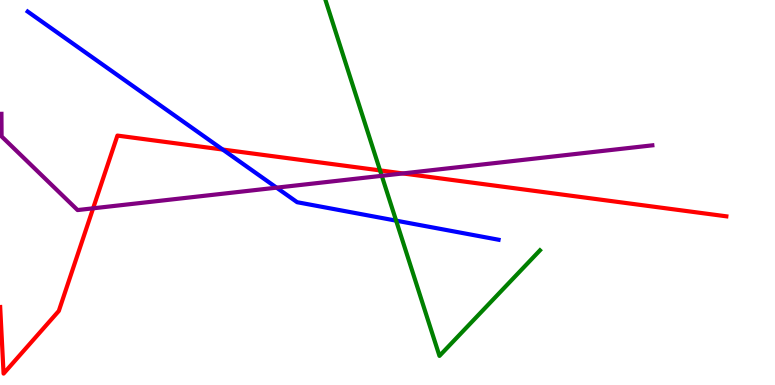[{'lines': ['blue', 'red'], 'intersections': [{'x': 2.87, 'y': 6.12}]}, {'lines': ['green', 'red'], 'intersections': [{'x': 4.9, 'y': 5.57}]}, {'lines': ['purple', 'red'], 'intersections': [{'x': 1.2, 'y': 4.59}, {'x': 5.2, 'y': 5.5}]}, {'lines': ['blue', 'green'], 'intersections': [{'x': 5.11, 'y': 4.27}]}, {'lines': ['blue', 'purple'], 'intersections': [{'x': 3.57, 'y': 5.13}]}, {'lines': ['green', 'purple'], 'intersections': [{'x': 4.93, 'y': 5.43}]}]